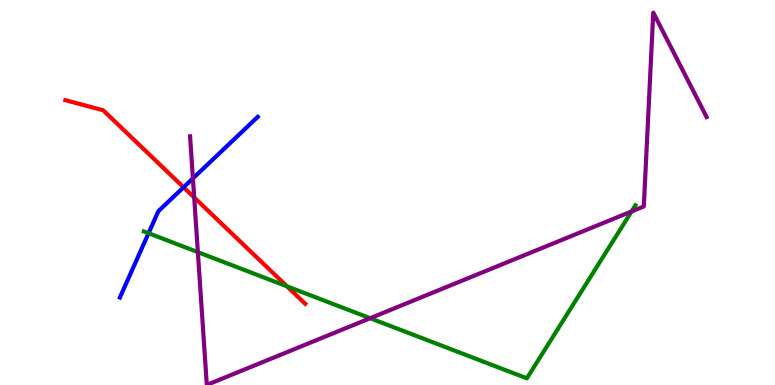[{'lines': ['blue', 'red'], 'intersections': [{'x': 2.37, 'y': 5.14}]}, {'lines': ['green', 'red'], 'intersections': [{'x': 3.7, 'y': 2.56}]}, {'lines': ['purple', 'red'], 'intersections': [{'x': 2.51, 'y': 4.87}]}, {'lines': ['blue', 'green'], 'intersections': [{'x': 1.92, 'y': 3.94}]}, {'lines': ['blue', 'purple'], 'intersections': [{'x': 2.49, 'y': 5.37}]}, {'lines': ['green', 'purple'], 'intersections': [{'x': 2.55, 'y': 3.45}, {'x': 4.78, 'y': 1.73}, {'x': 8.15, 'y': 4.51}]}]